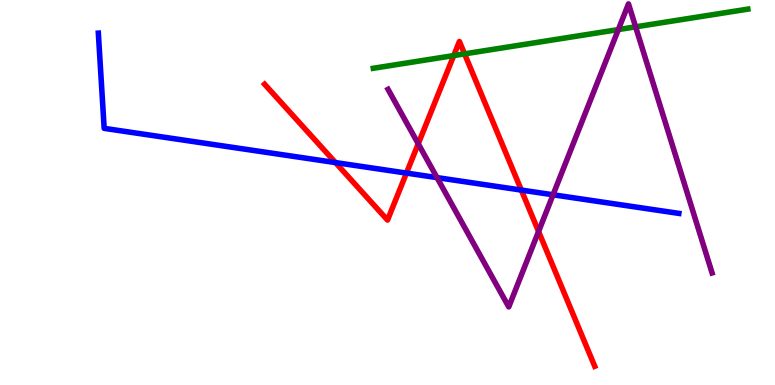[{'lines': ['blue', 'red'], 'intersections': [{'x': 4.33, 'y': 5.78}, {'x': 5.24, 'y': 5.5}, {'x': 6.73, 'y': 5.06}]}, {'lines': ['green', 'red'], 'intersections': [{'x': 5.85, 'y': 8.56}, {'x': 5.99, 'y': 8.6}]}, {'lines': ['purple', 'red'], 'intersections': [{'x': 5.4, 'y': 6.27}, {'x': 6.95, 'y': 3.99}]}, {'lines': ['blue', 'green'], 'intersections': []}, {'lines': ['blue', 'purple'], 'intersections': [{'x': 5.64, 'y': 5.39}, {'x': 7.14, 'y': 4.94}]}, {'lines': ['green', 'purple'], 'intersections': [{'x': 7.98, 'y': 9.23}, {'x': 8.2, 'y': 9.3}]}]